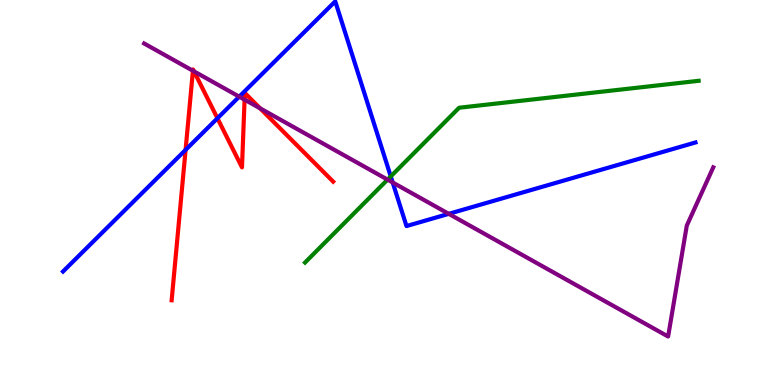[{'lines': ['blue', 'red'], 'intersections': [{'x': 2.39, 'y': 6.11}, {'x': 2.81, 'y': 6.93}]}, {'lines': ['green', 'red'], 'intersections': []}, {'lines': ['purple', 'red'], 'intersections': [{'x': 2.49, 'y': 8.16}, {'x': 2.5, 'y': 8.15}, {'x': 3.16, 'y': 7.41}, {'x': 3.36, 'y': 7.19}]}, {'lines': ['blue', 'green'], 'intersections': [{'x': 5.04, 'y': 5.42}]}, {'lines': ['blue', 'purple'], 'intersections': [{'x': 3.09, 'y': 7.49}, {'x': 5.07, 'y': 5.26}, {'x': 5.79, 'y': 4.45}]}, {'lines': ['green', 'purple'], 'intersections': [{'x': 5.0, 'y': 5.33}]}]